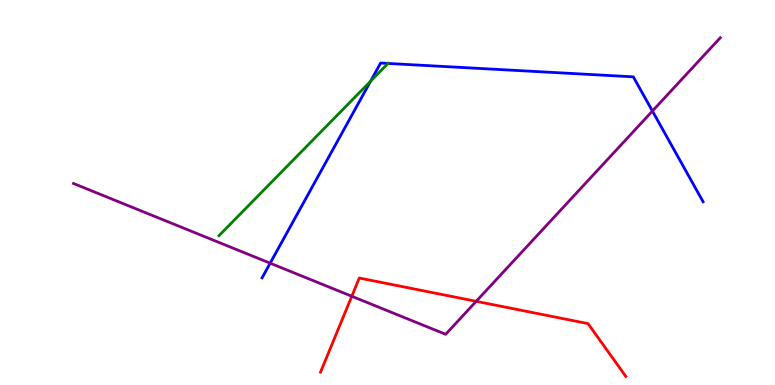[{'lines': ['blue', 'red'], 'intersections': []}, {'lines': ['green', 'red'], 'intersections': []}, {'lines': ['purple', 'red'], 'intersections': [{'x': 4.54, 'y': 2.3}, {'x': 6.14, 'y': 2.17}]}, {'lines': ['blue', 'green'], 'intersections': [{'x': 4.78, 'y': 7.89}, {'x': 5.01, 'y': 8.35}]}, {'lines': ['blue', 'purple'], 'intersections': [{'x': 3.49, 'y': 3.16}, {'x': 8.42, 'y': 7.12}]}, {'lines': ['green', 'purple'], 'intersections': []}]